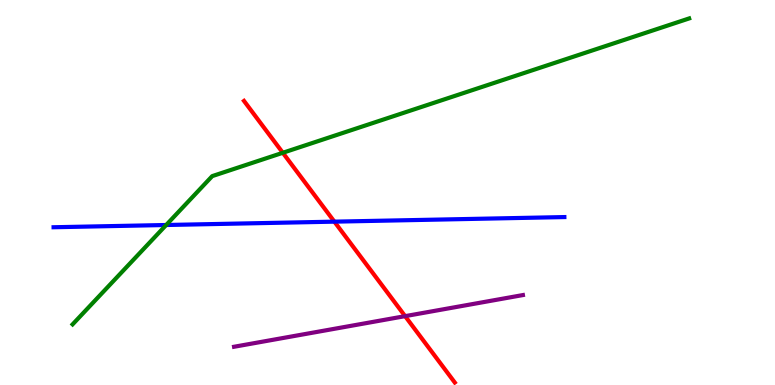[{'lines': ['blue', 'red'], 'intersections': [{'x': 4.31, 'y': 4.24}]}, {'lines': ['green', 'red'], 'intersections': [{'x': 3.65, 'y': 6.03}]}, {'lines': ['purple', 'red'], 'intersections': [{'x': 5.23, 'y': 1.79}]}, {'lines': ['blue', 'green'], 'intersections': [{'x': 2.14, 'y': 4.16}]}, {'lines': ['blue', 'purple'], 'intersections': []}, {'lines': ['green', 'purple'], 'intersections': []}]